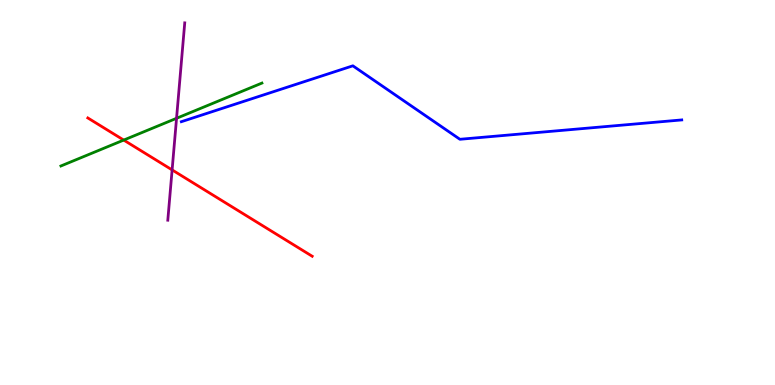[{'lines': ['blue', 'red'], 'intersections': []}, {'lines': ['green', 'red'], 'intersections': [{'x': 1.6, 'y': 6.36}]}, {'lines': ['purple', 'red'], 'intersections': [{'x': 2.22, 'y': 5.59}]}, {'lines': ['blue', 'green'], 'intersections': []}, {'lines': ['blue', 'purple'], 'intersections': []}, {'lines': ['green', 'purple'], 'intersections': [{'x': 2.28, 'y': 6.93}]}]